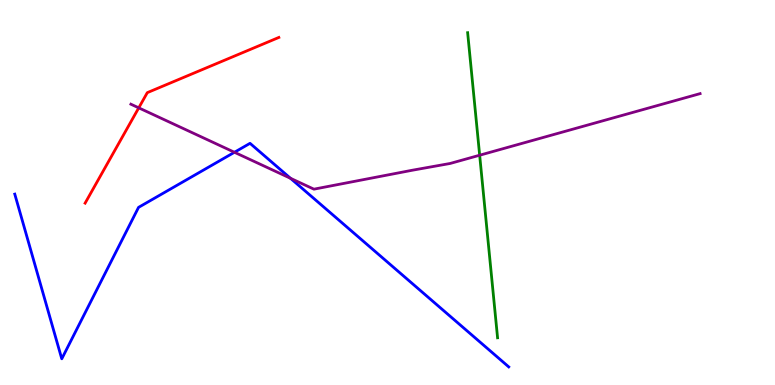[{'lines': ['blue', 'red'], 'intersections': []}, {'lines': ['green', 'red'], 'intersections': []}, {'lines': ['purple', 'red'], 'intersections': [{'x': 1.79, 'y': 7.2}]}, {'lines': ['blue', 'green'], 'intersections': []}, {'lines': ['blue', 'purple'], 'intersections': [{'x': 3.03, 'y': 6.04}, {'x': 3.75, 'y': 5.37}]}, {'lines': ['green', 'purple'], 'intersections': [{'x': 6.19, 'y': 5.97}]}]